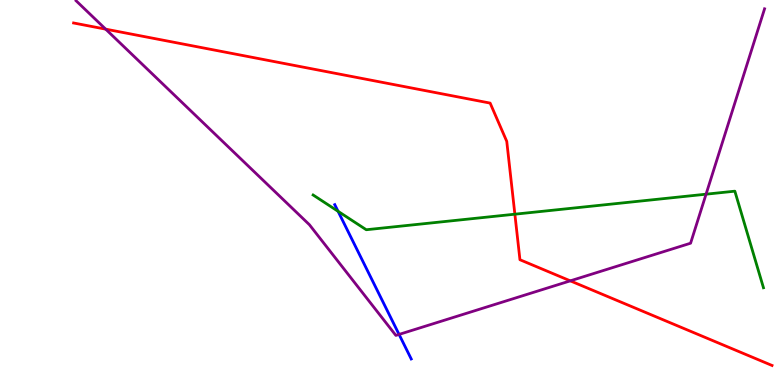[{'lines': ['blue', 'red'], 'intersections': []}, {'lines': ['green', 'red'], 'intersections': [{'x': 6.64, 'y': 4.44}]}, {'lines': ['purple', 'red'], 'intersections': [{'x': 1.36, 'y': 9.24}, {'x': 7.36, 'y': 2.71}]}, {'lines': ['blue', 'green'], 'intersections': [{'x': 4.36, 'y': 4.51}]}, {'lines': ['blue', 'purple'], 'intersections': [{'x': 5.15, 'y': 1.31}]}, {'lines': ['green', 'purple'], 'intersections': [{'x': 9.11, 'y': 4.96}]}]